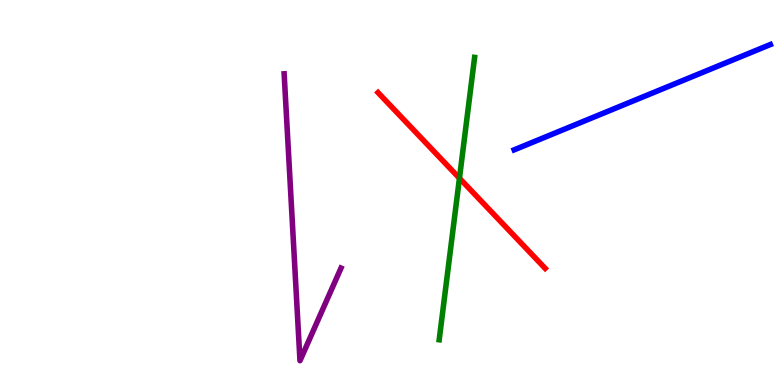[{'lines': ['blue', 'red'], 'intersections': []}, {'lines': ['green', 'red'], 'intersections': [{'x': 5.93, 'y': 5.37}]}, {'lines': ['purple', 'red'], 'intersections': []}, {'lines': ['blue', 'green'], 'intersections': []}, {'lines': ['blue', 'purple'], 'intersections': []}, {'lines': ['green', 'purple'], 'intersections': []}]